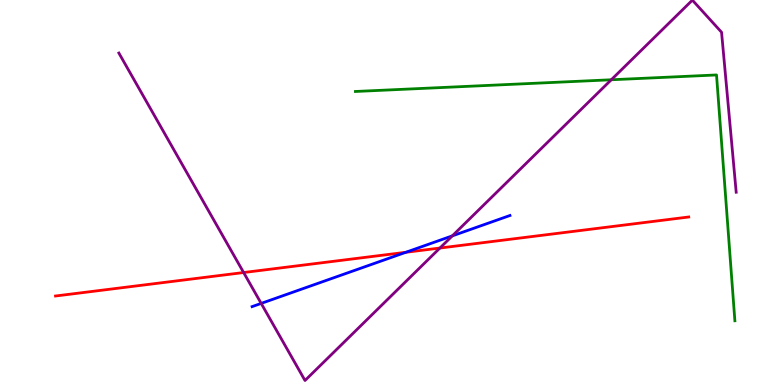[{'lines': ['blue', 'red'], 'intersections': [{'x': 5.24, 'y': 3.45}]}, {'lines': ['green', 'red'], 'intersections': []}, {'lines': ['purple', 'red'], 'intersections': [{'x': 3.14, 'y': 2.92}, {'x': 5.68, 'y': 3.56}]}, {'lines': ['blue', 'green'], 'intersections': []}, {'lines': ['blue', 'purple'], 'intersections': [{'x': 3.37, 'y': 2.12}, {'x': 5.84, 'y': 3.87}]}, {'lines': ['green', 'purple'], 'intersections': [{'x': 7.89, 'y': 7.93}]}]